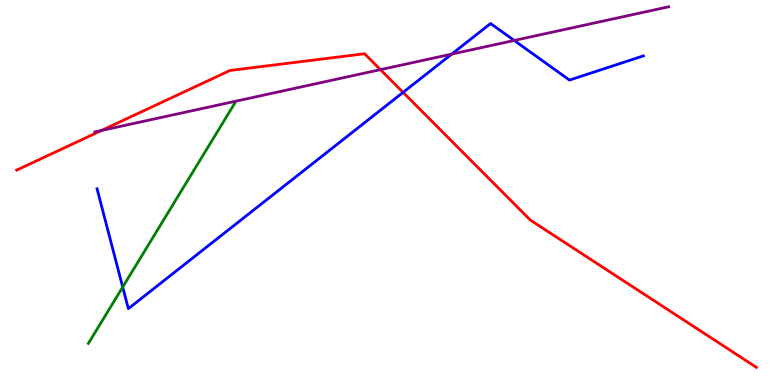[{'lines': ['blue', 'red'], 'intersections': [{'x': 5.2, 'y': 7.6}]}, {'lines': ['green', 'red'], 'intersections': []}, {'lines': ['purple', 'red'], 'intersections': [{'x': 1.31, 'y': 6.61}, {'x': 4.91, 'y': 8.19}]}, {'lines': ['blue', 'green'], 'intersections': [{'x': 1.58, 'y': 2.54}]}, {'lines': ['blue', 'purple'], 'intersections': [{'x': 5.83, 'y': 8.59}, {'x': 6.63, 'y': 8.95}]}, {'lines': ['green', 'purple'], 'intersections': []}]